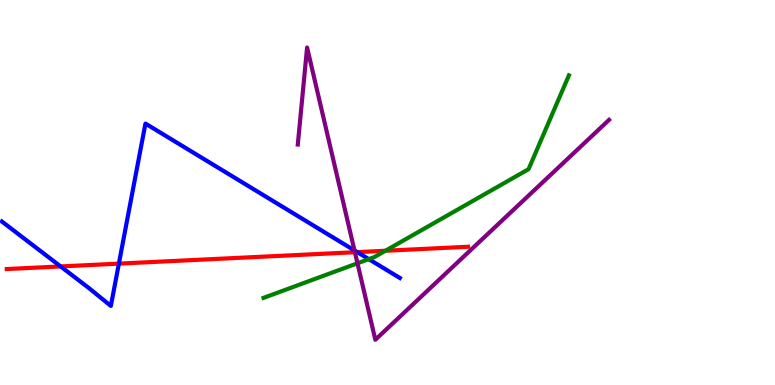[{'lines': ['blue', 'red'], 'intersections': [{'x': 0.782, 'y': 3.08}, {'x': 1.53, 'y': 3.15}, {'x': 4.61, 'y': 3.45}]}, {'lines': ['green', 'red'], 'intersections': [{'x': 4.97, 'y': 3.49}]}, {'lines': ['purple', 'red'], 'intersections': [{'x': 4.58, 'y': 3.45}]}, {'lines': ['blue', 'green'], 'intersections': [{'x': 4.76, 'y': 3.27}]}, {'lines': ['blue', 'purple'], 'intersections': [{'x': 4.57, 'y': 3.5}]}, {'lines': ['green', 'purple'], 'intersections': [{'x': 4.61, 'y': 3.16}]}]